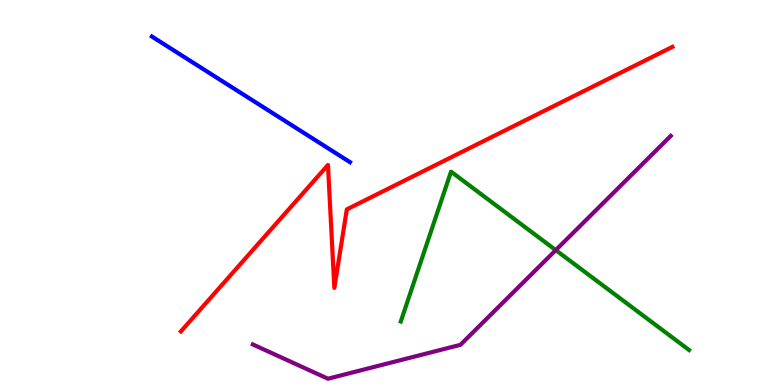[{'lines': ['blue', 'red'], 'intersections': []}, {'lines': ['green', 'red'], 'intersections': []}, {'lines': ['purple', 'red'], 'intersections': []}, {'lines': ['blue', 'green'], 'intersections': []}, {'lines': ['blue', 'purple'], 'intersections': []}, {'lines': ['green', 'purple'], 'intersections': [{'x': 7.17, 'y': 3.5}]}]